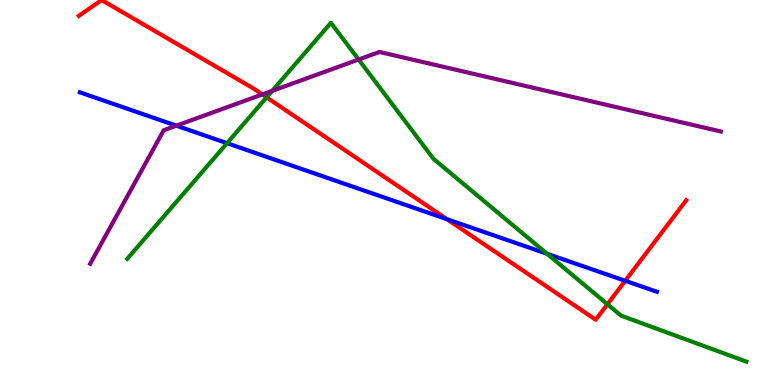[{'lines': ['blue', 'red'], 'intersections': [{'x': 5.77, 'y': 4.31}, {'x': 8.07, 'y': 2.71}]}, {'lines': ['green', 'red'], 'intersections': [{'x': 3.44, 'y': 7.47}, {'x': 7.84, 'y': 2.1}]}, {'lines': ['purple', 'red'], 'intersections': [{'x': 3.39, 'y': 7.55}]}, {'lines': ['blue', 'green'], 'intersections': [{'x': 2.93, 'y': 6.28}, {'x': 7.06, 'y': 3.41}]}, {'lines': ['blue', 'purple'], 'intersections': [{'x': 2.28, 'y': 6.74}]}, {'lines': ['green', 'purple'], 'intersections': [{'x': 3.51, 'y': 7.64}, {'x': 4.63, 'y': 8.45}]}]